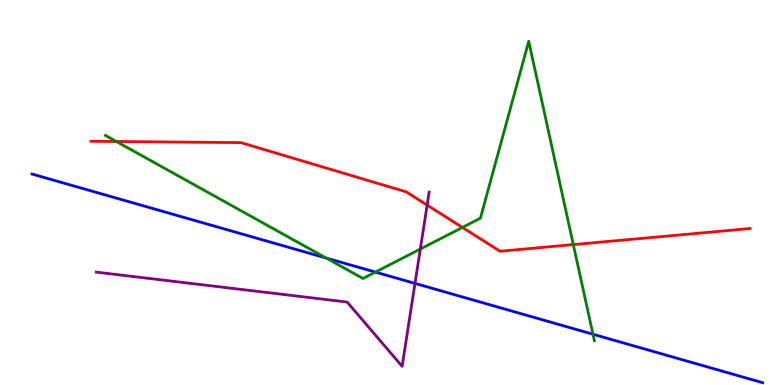[{'lines': ['blue', 'red'], 'intersections': []}, {'lines': ['green', 'red'], 'intersections': [{'x': 1.5, 'y': 6.32}, {'x': 5.97, 'y': 4.09}, {'x': 7.4, 'y': 3.65}]}, {'lines': ['purple', 'red'], 'intersections': [{'x': 5.51, 'y': 4.67}]}, {'lines': ['blue', 'green'], 'intersections': [{'x': 4.21, 'y': 3.3}, {'x': 4.84, 'y': 2.93}, {'x': 7.65, 'y': 1.32}]}, {'lines': ['blue', 'purple'], 'intersections': [{'x': 5.35, 'y': 2.64}]}, {'lines': ['green', 'purple'], 'intersections': [{'x': 5.42, 'y': 3.53}]}]